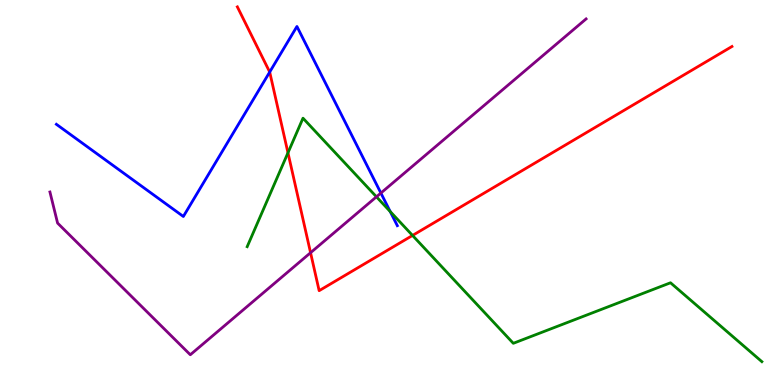[{'lines': ['blue', 'red'], 'intersections': [{'x': 3.48, 'y': 8.13}]}, {'lines': ['green', 'red'], 'intersections': [{'x': 3.72, 'y': 6.03}, {'x': 5.32, 'y': 3.88}]}, {'lines': ['purple', 'red'], 'intersections': [{'x': 4.01, 'y': 3.44}]}, {'lines': ['blue', 'green'], 'intersections': [{'x': 5.03, 'y': 4.51}]}, {'lines': ['blue', 'purple'], 'intersections': [{'x': 4.91, 'y': 4.99}]}, {'lines': ['green', 'purple'], 'intersections': [{'x': 4.86, 'y': 4.89}]}]